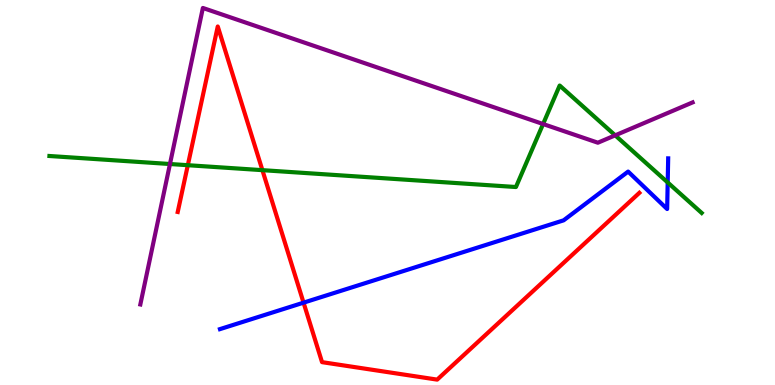[{'lines': ['blue', 'red'], 'intersections': [{'x': 3.92, 'y': 2.14}]}, {'lines': ['green', 'red'], 'intersections': [{'x': 2.42, 'y': 5.71}, {'x': 3.39, 'y': 5.58}]}, {'lines': ['purple', 'red'], 'intersections': []}, {'lines': ['blue', 'green'], 'intersections': [{'x': 8.62, 'y': 5.26}]}, {'lines': ['blue', 'purple'], 'intersections': []}, {'lines': ['green', 'purple'], 'intersections': [{'x': 2.19, 'y': 5.74}, {'x': 7.01, 'y': 6.78}, {'x': 7.94, 'y': 6.48}]}]